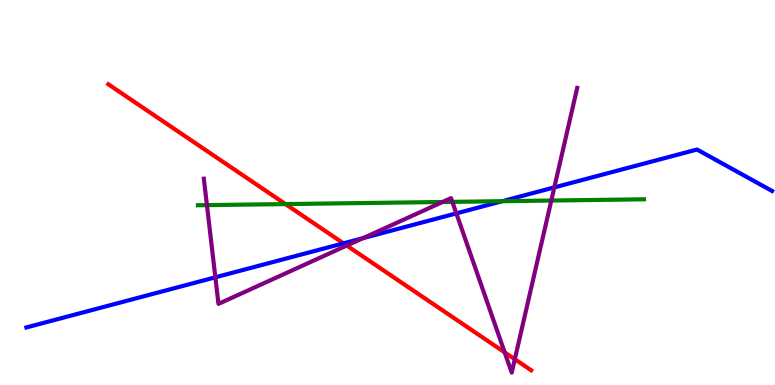[{'lines': ['blue', 'red'], 'intersections': [{'x': 4.43, 'y': 3.68}]}, {'lines': ['green', 'red'], 'intersections': [{'x': 3.68, 'y': 4.7}]}, {'lines': ['purple', 'red'], 'intersections': [{'x': 4.47, 'y': 3.62}, {'x': 6.51, 'y': 0.848}, {'x': 6.64, 'y': 0.67}]}, {'lines': ['blue', 'green'], 'intersections': [{'x': 6.48, 'y': 4.77}]}, {'lines': ['blue', 'purple'], 'intersections': [{'x': 2.78, 'y': 2.8}, {'x': 4.68, 'y': 3.81}, {'x': 5.89, 'y': 4.46}, {'x': 7.15, 'y': 5.13}]}, {'lines': ['green', 'purple'], 'intersections': [{'x': 2.67, 'y': 4.67}, {'x': 5.71, 'y': 4.75}, {'x': 5.84, 'y': 4.76}, {'x': 7.11, 'y': 4.79}]}]